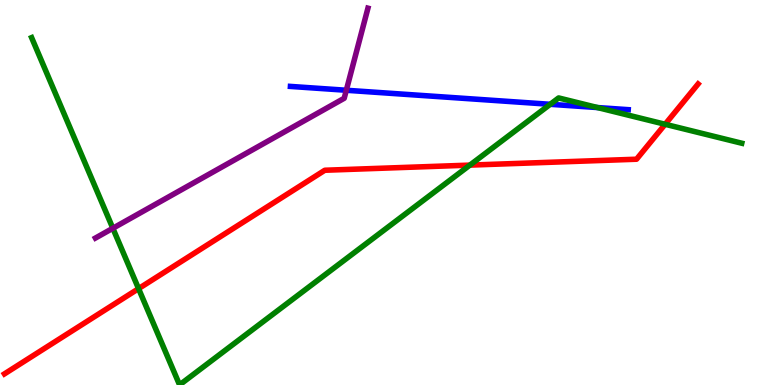[{'lines': ['blue', 'red'], 'intersections': []}, {'lines': ['green', 'red'], 'intersections': [{'x': 1.79, 'y': 2.5}, {'x': 6.06, 'y': 5.71}, {'x': 8.58, 'y': 6.77}]}, {'lines': ['purple', 'red'], 'intersections': []}, {'lines': ['blue', 'green'], 'intersections': [{'x': 7.1, 'y': 7.29}, {'x': 7.71, 'y': 7.21}]}, {'lines': ['blue', 'purple'], 'intersections': [{'x': 4.47, 'y': 7.66}]}, {'lines': ['green', 'purple'], 'intersections': [{'x': 1.46, 'y': 4.07}]}]